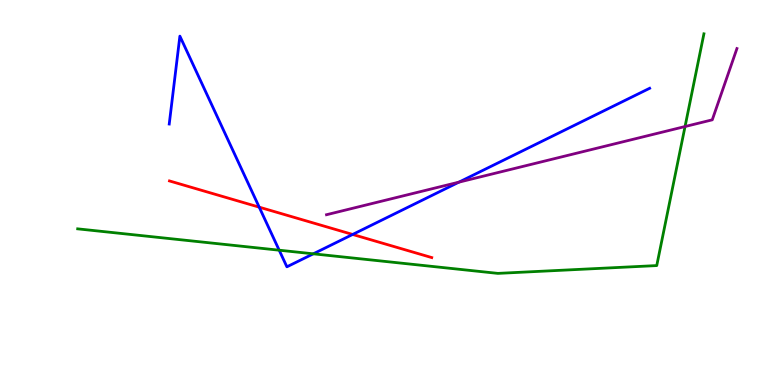[{'lines': ['blue', 'red'], 'intersections': [{'x': 3.34, 'y': 4.62}, {'x': 4.55, 'y': 3.91}]}, {'lines': ['green', 'red'], 'intersections': []}, {'lines': ['purple', 'red'], 'intersections': []}, {'lines': ['blue', 'green'], 'intersections': [{'x': 3.6, 'y': 3.5}, {'x': 4.04, 'y': 3.41}]}, {'lines': ['blue', 'purple'], 'intersections': [{'x': 5.92, 'y': 5.27}]}, {'lines': ['green', 'purple'], 'intersections': [{'x': 8.84, 'y': 6.71}]}]